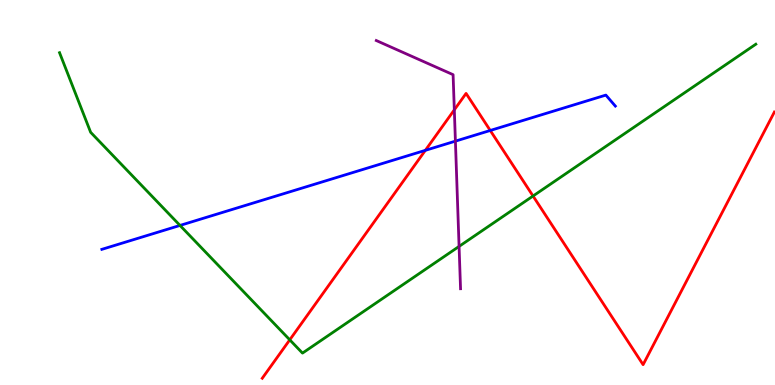[{'lines': ['blue', 'red'], 'intersections': [{'x': 5.49, 'y': 6.09}, {'x': 6.33, 'y': 6.61}]}, {'lines': ['green', 'red'], 'intersections': [{'x': 3.74, 'y': 1.17}, {'x': 6.88, 'y': 4.91}]}, {'lines': ['purple', 'red'], 'intersections': [{'x': 5.86, 'y': 7.15}]}, {'lines': ['blue', 'green'], 'intersections': [{'x': 2.32, 'y': 4.14}]}, {'lines': ['blue', 'purple'], 'intersections': [{'x': 5.88, 'y': 6.33}]}, {'lines': ['green', 'purple'], 'intersections': [{'x': 5.92, 'y': 3.6}]}]